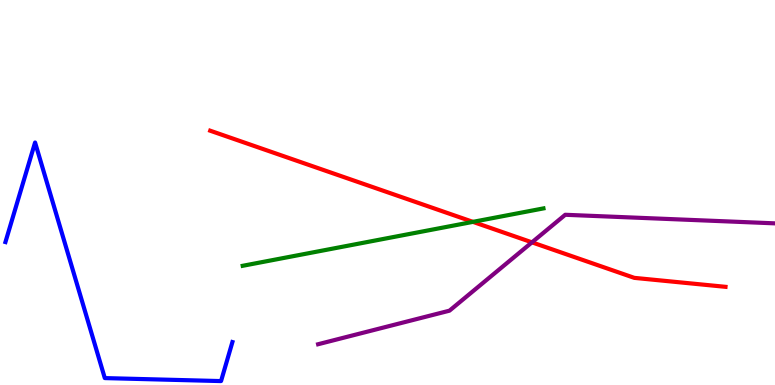[{'lines': ['blue', 'red'], 'intersections': []}, {'lines': ['green', 'red'], 'intersections': [{'x': 6.1, 'y': 4.24}]}, {'lines': ['purple', 'red'], 'intersections': [{'x': 6.86, 'y': 3.71}]}, {'lines': ['blue', 'green'], 'intersections': []}, {'lines': ['blue', 'purple'], 'intersections': []}, {'lines': ['green', 'purple'], 'intersections': []}]